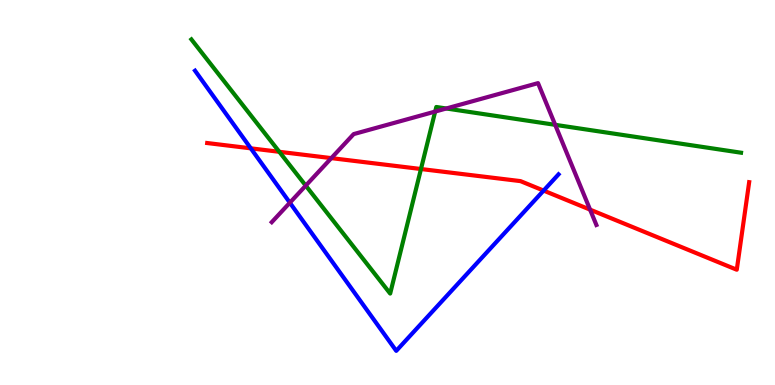[{'lines': ['blue', 'red'], 'intersections': [{'x': 3.24, 'y': 6.15}, {'x': 7.01, 'y': 5.05}]}, {'lines': ['green', 'red'], 'intersections': [{'x': 3.6, 'y': 6.06}, {'x': 5.43, 'y': 5.61}]}, {'lines': ['purple', 'red'], 'intersections': [{'x': 4.28, 'y': 5.89}, {'x': 7.61, 'y': 4.56}]}, {'lines': ['blue', 'green'], 'intersections': []}, {'lines': ['blue', 'purple'], 'intersections': [{'x': 3.74, 'y': 4.73}]}, {'lines': ['green', 'purple'], 'intersections': [{'x': 3.95, 'y': 5.18}, {'x': 5.62, 'y': 7.1}, {'x': 5.76, 'y': 7.18}, {'x': 7.16, 'y': 6.76}]}]